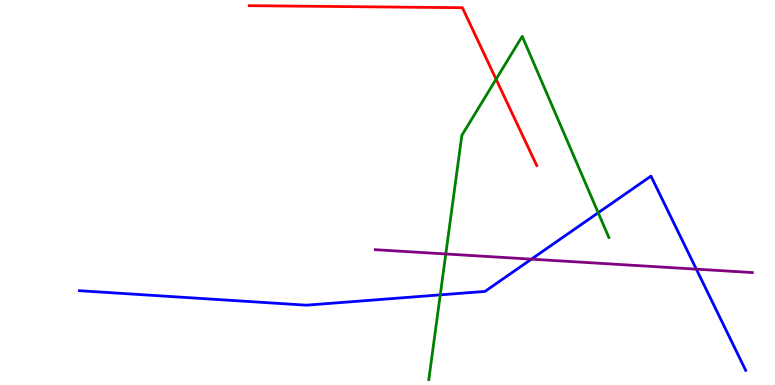[{'lines': ['blue', 'red'], 'intersections': []}, {'lines': ['green', 'red'], 'intersections': [{'x': 6.4, 'y': 7.94}]}, {'lines': ['purple', 'red'], 'intersections': []}, {'lines': ['blue', 'green'], 'intersections': [{'x': 5.68, 'y': 2.34}, {'x': 7.72, 'y': 4.47}]}, {'lines': ['blue', 'purple'], 'intersections': [{'x': 6.86, 'y': 3.27}, {'x': 8.98, 'y': 3.01}]}, {'lines': ['green', 'purple'], 'intersections': [{'x': 5.75, 'y': 3.4}]}]